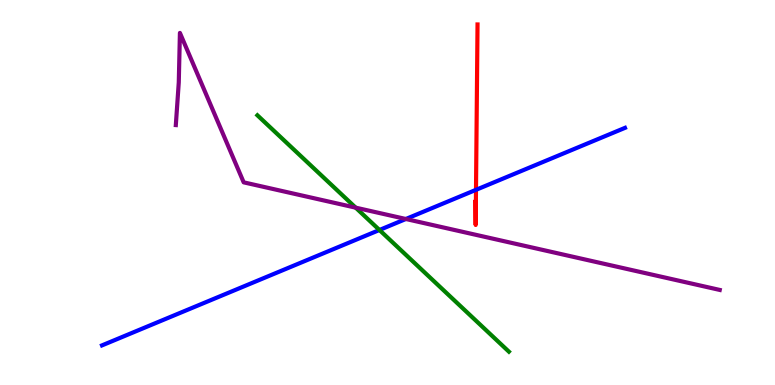[{'lines': ['blue', 'red'], 'intersections': [{'x': 6.14, 'y': 5.07}]}, {'lines': ['green', 'red'], 'intersections': []}, {'lines': ['purple', 'red'], 'intersections': []}, {'lines': ['blue', 'green'], 'intersections': [{'x': 4.9, 'y': 4.03}]}, {'lines': ['blue', 'purple'], 'intersections': [{'x': 5.24, 'y': 4.31}]}, {'lines': ['green', 'purple'], 'intersections': [{'x': 4.59, 'y': 4.61}]}]